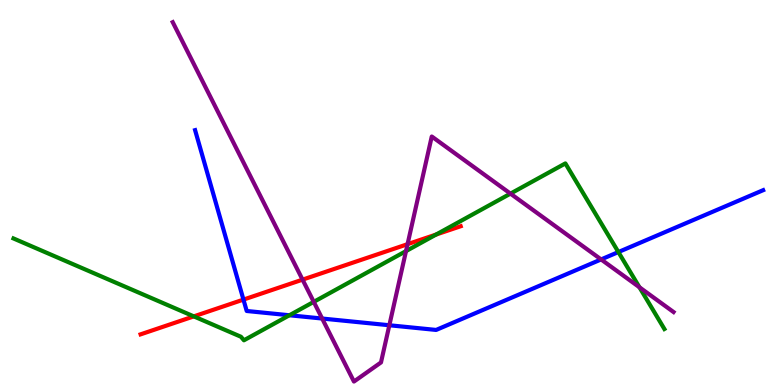[{'lines': ['blue', 'red'], 'intersections': [{'x': 3.14, 'y': 2.22}]}, {'lines': ['green', 'red'], 'intersections': [{'x': 2.5, 'y': 1.78}, {'x': 5.63, 'y': 3.91}]}, {'lines': ['purple', 'red'], 'intersections': [{'x': 3.9, 'y': 2.74}, {'x': 5.26, 'y': 3.66}]}, {'lines': ['blue', 'green'], 'intersections': [{'x': 3.73, 'y': 1.81}, {'x': 7.98, 'y': 3.45}]}, {'lines': ['blue', 'purple'], 'intersections': [{'x': 4.16, 'y': 1.73}, {'x': 5.02, 'y': 1.55}, {'x': 7.76, 'y': 3.26}]}, {'lines': ['green', 'purple'], 'intersections': [{'x': 4.05, 'y': 2.16}, {'x': 5.24, 'y': 3.48}, {'x': 6.59, 'y': 4.97}, {'x': 8.25, 'y': 2.54}]}]